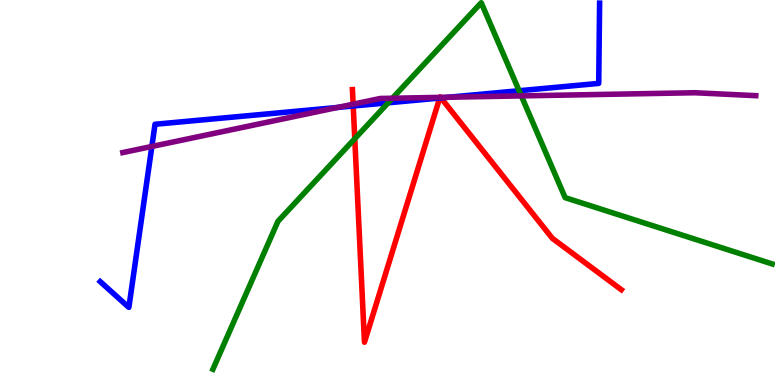[{'lines': ['blue', 'red'], 'intersections': [{'x': 4.56, 'y': 7.25}, {'x': 5.67, 'y': 7.45}, {'x': 5.69, 'y': 7.46}]}, {'lines': ['green', 'red'], 'intersections': [{'x': 4.58, 'y': 6.4}]}, {'lines': ['purple', 'red'], 'intersections': [{'x': 4.56, 'y': 7.29}, {'x': 5.68, 'y': 7.47}, {'x': 5.68, 'y': 7.47}]}, {'lines': ['blue', 'green'], 'intersections': [{'x': 5.01, 'y': 7.33}, {'x': 6.7, 'y': 7.64}]}, {'lines': ['blue', 'purple'], 'intersections': [{'x': 1.96, 'y': 6.2}, {'x': 4.36, 'y': 7.21}, {'x': 5.79, 'y': 7.47}]}, {'lines': ['green', 'purple'], 'intersections': [{'x': 5.06, 'y': 7.45}, {'x': 6.73, 'y': 7.51}]}]